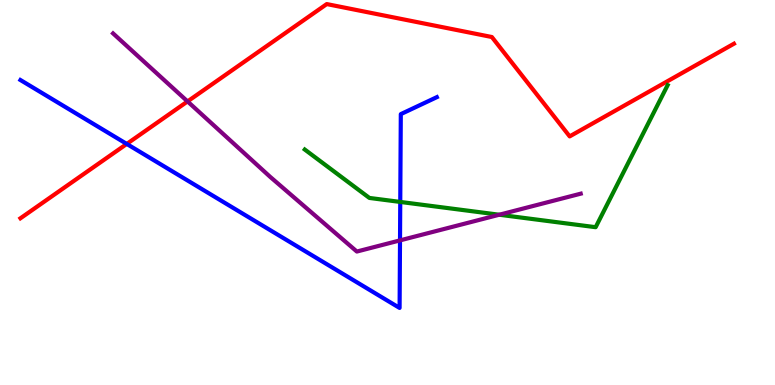[{'lines': ['blue', 'red'], 'intersections': [{'x': 1.64, 'y': 6.26}]}, {'lines': ['green', 'red'], 'intersections': []}, {'lines': ['purple', 'red'], 'intersections': [{'x': 2.42, 'y': 7.37}]}, {'lines': ['blue', 'green'], 'intersections': [{'x': 5.16, 'y': 4.76}]}, {'lines': ['blue', 'purple'], 'intersections': [{'x': 5.16, 'y': 3.76}]}, {'lines': ['green', 'purple'], 'intersections': [{'x': 6.44, 'y': 4.42}]}]